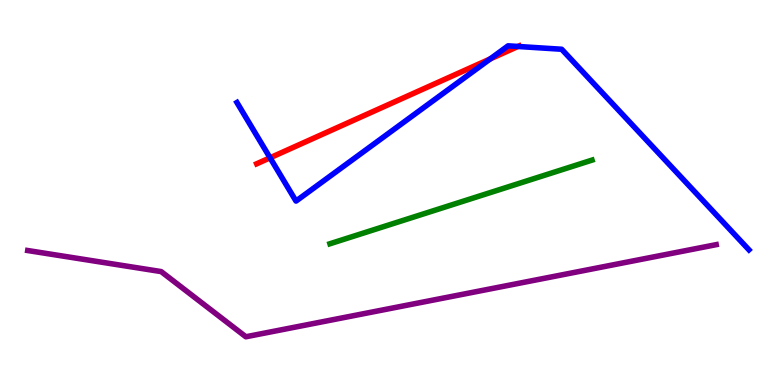[{'lines': ['blue', 'red'], 'intersections': [{'x': 3.48, 'y': 5.9}, {'x': 6.33, 'y': 8.47}, {'x': 6.68, 'y': 8.79}]}, {'lines': ['green', 'red'], 'intersections': []}, {'lines': ['purple', 'red'], 'intersections': []}, {'lines': ['blue', 'green'], 'intersections': []}, {'lines': ['blue', 'purple'], 'intersections': []}, {'lines': ['green', 'purple'], 'intersections': []}]